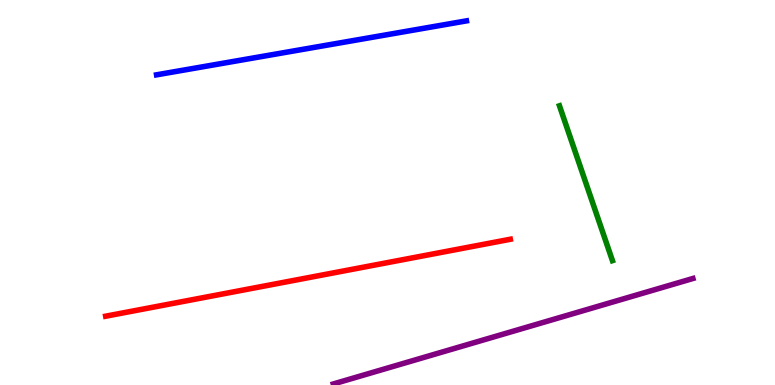[{'lines': ['blue', 'red'], 'intersections': []}, {'lines': ['green', 'red'], 'intersections': []}, {'lines': ['purple', 'red'], 'intersections': []}, {'lines': ['blue', 'green'], 'intersections': []}, {'lines': ['blue', 'purple'], 'intersections': []}, {'lines': ['green', 'purple'], 'intersections': []}]